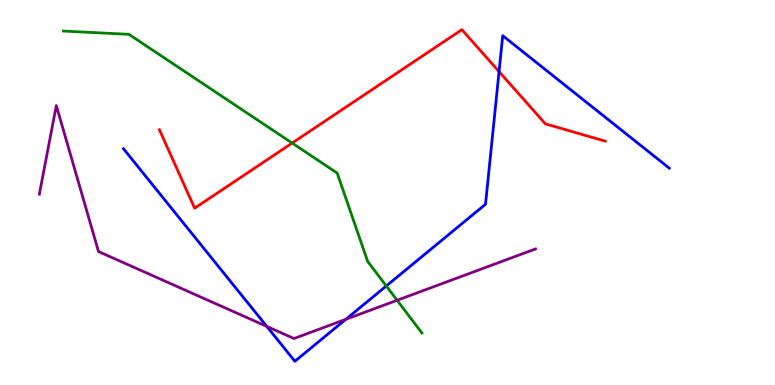[{'lines': ['blue', 'red'], 'intersections': [{'x': 6.44, 'y': 8.14}]}, {'lines': ['green', 'red'], 'intersections': [{'x': 3.77, 'y': 6.28}]}, {'lines': ['purple', 'red'], 'intersections': []}, {'lines': ['blue', 'green'], 'intersections': [{'x': 4.98, 'y': 2.57}]}, {'lines': ['blue', 'purple'], 'intersections': [{'x': 3.44, 'y': 1.52}, {'x': 4.46, 'y': 1.71}]}, {'lines': ['green', 'purple'], 'intersections': [{'x': 5.12, 'y': 2.2}]}]